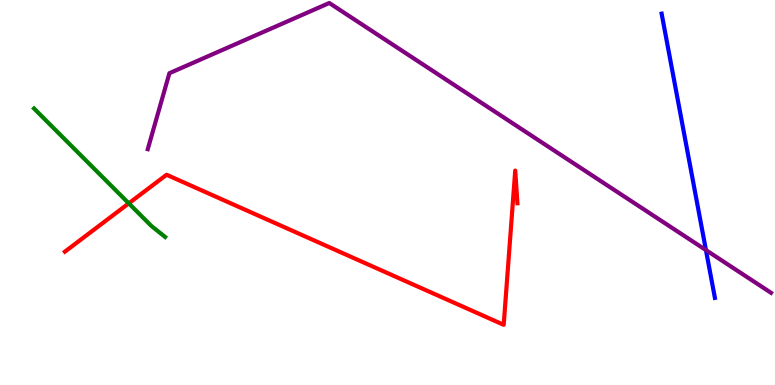[{'lines': ['blue', 'red'], 'intersections': []}, {'lines': ['green', 'red'], 'intersections': [{'x': 1.66, 'y': 4.72}]}, {'lines': ['purple', 'red'], 'intersections': []}, {'lines': ['blue', 'green'], 'intersections': []}, {'lines': ['blue', 'purple'], 'intersections': [{'x': 9.11, 'y': 3.5}]}, {'lines': ['green', 'purple'], 'intersections': []}]